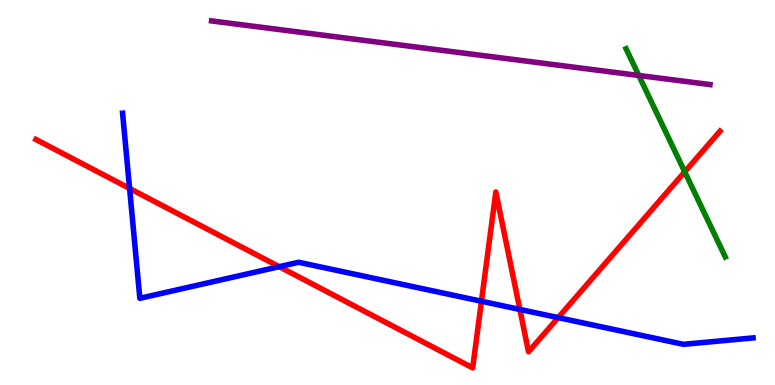[{'lines': ['blue', 'red'], 'intersections': [{'x': 1.67, 'y': 5.11}, {'x': 3.6, 'y': 3.07}, {'x': 6.21, 'y': 2.18}, {'x': 6.71, 'y': 1.96}, {'x': 7.2, 'y': 1.75}]}, {'lines': ['green', 'red'], 'intersections': [{'x': 8.84, 'y': 5.54}]}, {'lines': ['purple', 'red'], 'intersections': []}, {'lines': ['blue', 'green'], 'intersections': []}, {'lines': ['blue', 'purple'], 'intersections': []}, {'lines': ['green', 'purple'], 'intersections': [{'x': 8.24, 'y': 8.04}]}]